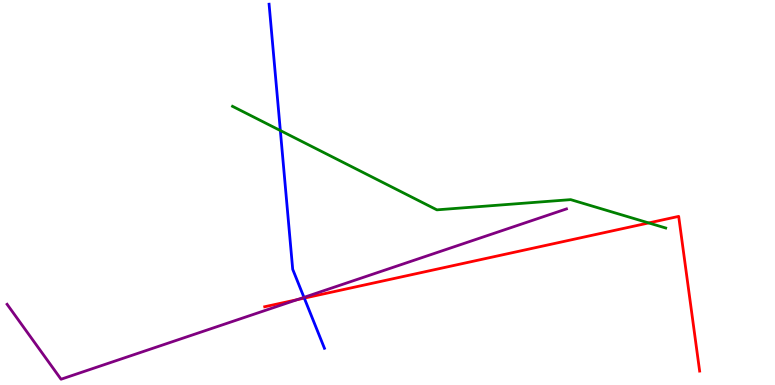[{'lines': ['blue', 'red'], 'intersections': [{'x': 3.93, 'y': 2.26}]}, {'lines': ['green', 'red'], 'intersections': [{'x': 8.37, 'y': 4.21}]}, {'lines': ['purple', 'red'], 'intersections': [{'x': 3.83, 'y': 2.22}]}, {'lines': ['blue', 'green'], 'intersections': [{'x': 3.62, 'y': 6.61}]}, {'lines': ['blue', 'purple'], 'intersections': [{'x': 3.92, 'y': 2.28}]}, {'lines': ['green', 'purple'], 'intersections': []}]